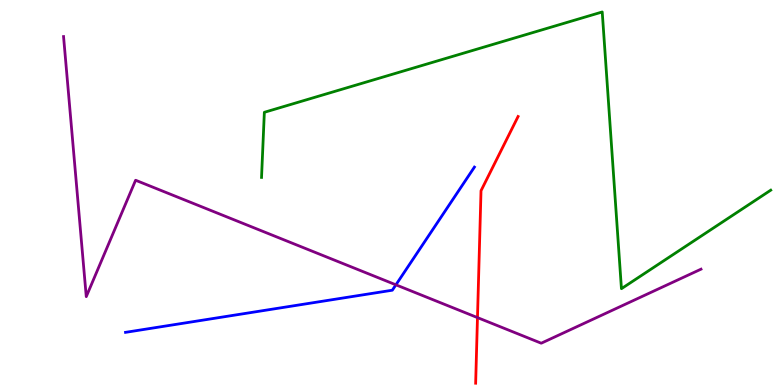[{'lines': ['blue', 'red'], 'intersections': []}, {'lines': ['green', 'red'], 'intersections': []}, {'lines': ['purple', 'red'], 'intersections': [{'x': 6.16, 'y': 1.75}]}, {'lines': ['blue', 'green'], 'intersections': []}, {'lines': ['blue', 'purple'], 'intersections': [{'x': 5.11, 'y': 2.6}]}, {'lines': ['green', 'purple'], 'intersections': []}]